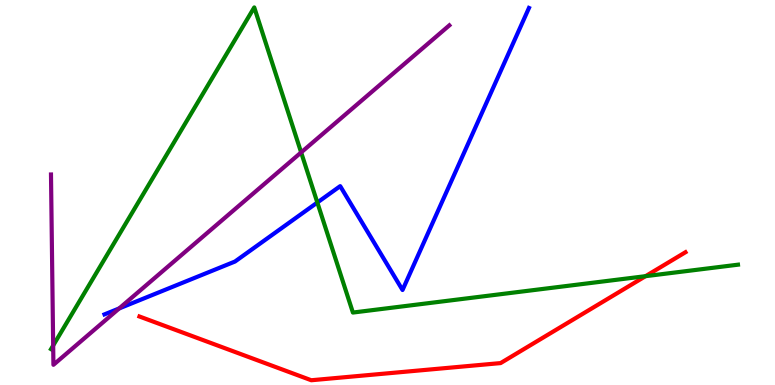[{'lines': ['blue', 'red'], 'intersections': []}, {'lines': ['green', 'red'], 'intersections': [{'x': 8.33, 'y': 2.83}]}, {'lines': ['purple', 'red'], 'intersections': []}, {'lines': ['blue', 'green'], 'intersections': [{'x': 4.09, 'y': 4.74}]}, {'lines': ['blue', 'purple'], 'intersections': [{'x': 1.54, 'y': 1.99}]}, {'lines': ['green', 'purple'], 'intersections': [{'x': 0.686, 'y': 1.03}, {'x': 3.89, 'y': 6.04}]}]